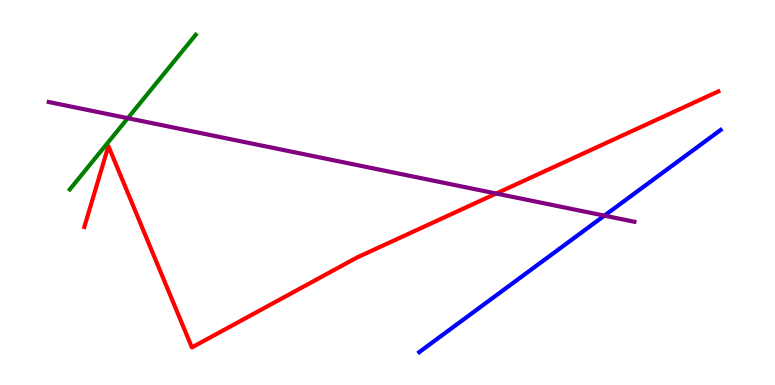[{'lines': ['blue', 'red'], 'intersections': []}, {'lines': ['green', 'red'], 'intersections': []}, {'lines': ['purple', 'red'], 'intersections': [{'x': 6.4, 'y': 4.97}]}, {'lines': ['blue', 'green'], 'intersections': []}, {'lines': ['blue', 'purple'], 'intersections': [{'x': 7.8, 'y': 4.4}]}, {'lines': ['green', 'purple'], 'intersections': [{'x': 1.65, 'y': 6.93}]}]